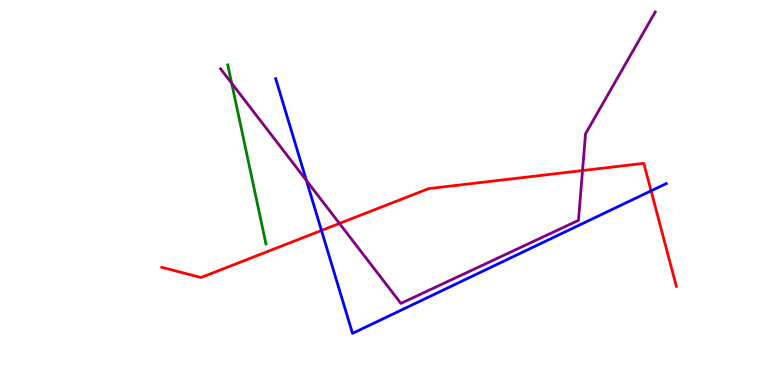[{'lines': ['blue', 'red'], 'intersections': [{'x': 4.15, 'y': 4.01}, {'x': 8.4, 'y': 5.04}]}, {'lines': ['green', 'red'], 'intersections': []}, {'lines': ['purple', 'red'], 'intersections': [{'x': 4.38, 'y': 4.2}, {'x': 7.52, 'y': 5.57}]}, {'lines': ['blue', 'green'], 'intersections': []}, {'lines': ['blue', 'purple'], 'intersections': [{'x': 3.95, 'y': 5.31}]}, {'lines': ['green', 'purple'], 'intersections': [{'x': 2.99, 'y': 7.84}]}]